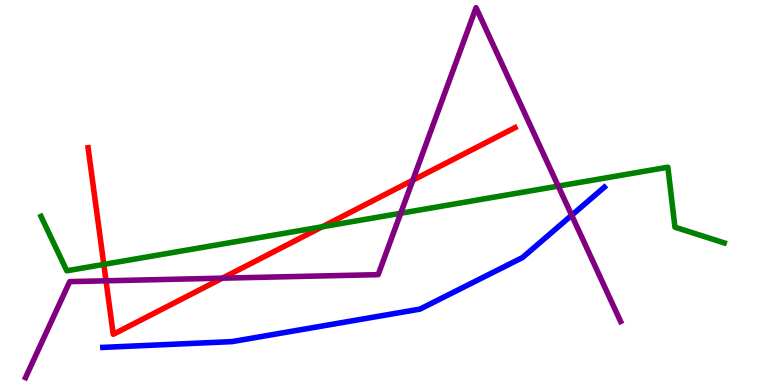[{'lines': ['blue', 'red'], 'intersections': []}, {'lines': ['green', 'red'], 'intersections': [{'x': 1.34, 'y': 3.13}, {'x': 4.16, 'y': 4.11}]}, {'lines': ['purple', 'red'], 'intersections': [{'x': 1.37, 'y': 2.71}, {'x': 2.87, 'y': 2.77}, {'x': 5.33, 'y': 5.32}]}, {'lines': ['blue', 'green'], 'intersections': []}, {'lines': ['blue', 'purple'], 'intersections': [{'x': 7.38, 'y': 4.41}]}, {'lines': ['green', 'purple'], 'intersections': [{'x': 5.17, 'y': 4.46}, {'x': 7.2, 'y': 5.17}]}]